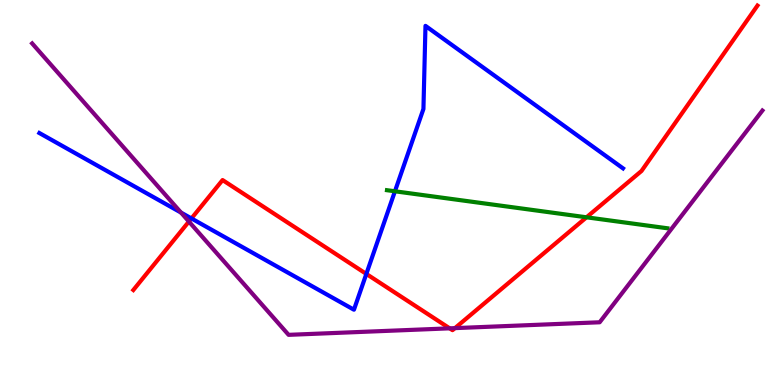[{'lines': ['blue', 'red'], 'intersections': [{'x': 2.47, 'y': 4.33}, {'x': 4.73, 'y': 2.89}]}, {'lines': ['green', 'red'], 'intersections': [{'x': 7.57, 'y': 4.36}]}, {'lines': ['purple', 'red'], 'intersections': [{'x': 2.44, 'y': 4.25}, {'x': 5.8, 'y': 1.47}, {'x': 5.87, 'y': 1.48}]}, {'lines': ['blue', 'green'], 'intersections': [{'x': 5.1, 'y': 5.03}]}, {'lines': ['blue', 'purple'], 'intersections': [{'x': 2.34, 'y': 4.48}]}, {'lines': ['green', 'purple'], 'intersections': []}]